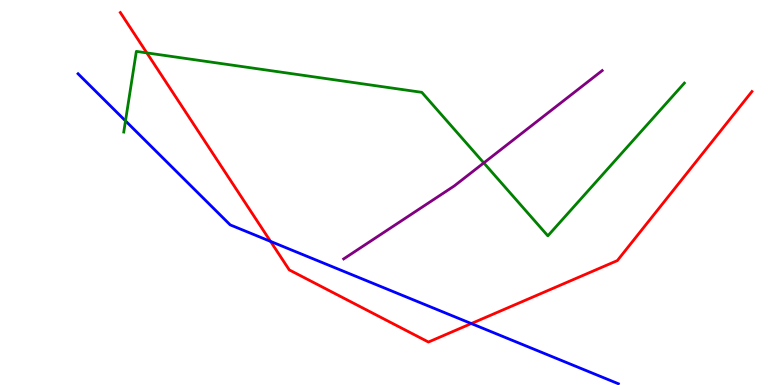[{'lines': ['blue', 'red'], 'intersections': [{'x': 3.49, 'y': 3.73}, {'x': 6.08, 'y': 1.6}]}, {'lines': ['green', 'red'], 'intersections': [{'x': 1.89, 'y': 8.63}]}, {'lines': ['purple', 'red'], 'intersections': []}, {'lines': ['blue', 'green'], 'intersections': [{'x': 1.62, 'y': 6.86}]}, {'lines': ['blue', 'purple'], 'intersections': []}, {'lines': ['green', 'purple'], 'intersections': [{'x': 6.24, 'y': 5.77}]}]